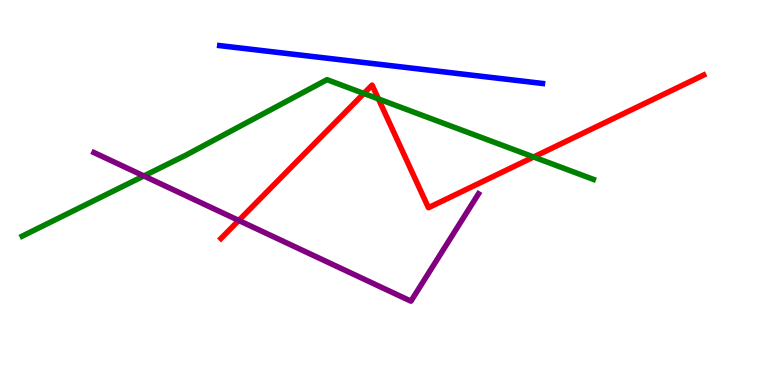[{'lines': ['blue', 'red'], 'intersections': []}, {'lines': ['green', 'red'], 'intersections': [{'x': 4.69, 'y': 7.57}, {'x': 4.88, 'y': 7.43}, {'x': 6.89, 'y': 5.92}]}, {'lines': ['purple', 'red'], 'intersections': [{'x': 3.08, 'y': 4.27}]}, {'lines': ['blue', 'green'], 'intersections': []}, {'lines': ['blue', 'purple'], 'intersections': []}, {'lines': ['green', 'purple'], 'intersections': [{'x': 1.86, 'y': 5.43}]}]